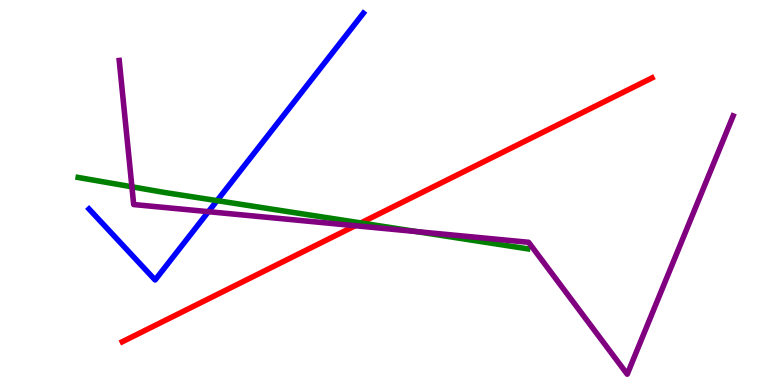[{'lines': ['blue', 'red'], 'intersections': []}, {'lines': ['green', 'red'], 'intersections': [{'x': 4.66, 'y': 4.21}]}, {'lines': ['purple', 'red'], 'intersections': [{'x': 4.58, 'y': 4.14}]}, {'lines': ['blue', 'green'], 'intersections': [{'x': 2.8, 'y': 4.79}]}, {'lines': ['blue', 'purple'], 'intersections': [{'x': 2.69, 'y': 4.5}]}, {'lines': ['green', 'purple'], 'intersections': [{'x': 1.7, 'y': 5.15}, {'x': 5.37, 'y': 3.98}]}]